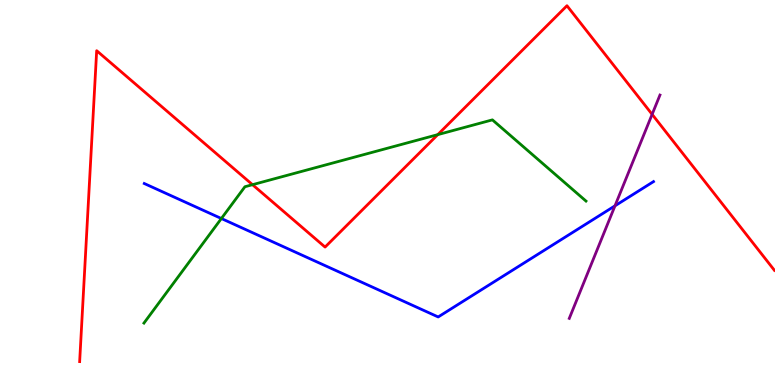[{'lines': ['blue', 'red'], 'intersections': []}, {'lines': ['green', 'red'], 'intersections': [{'x': 3.26, 'y': 5.2}, {'x': 5.65, 'y': 6.5}]}, {'lines': ['purple', 'red'], 'intersections': [{'x': 8.41, 'y': 7.03}]}, {'lines': ['blue', 'green'], 'intersections': [{'x': 2.86, 'y': 4.32}]}, {'lines': ['blue', 'purple'], 'intersections': [{'x': 7.94, 'y': 4.65}]}, {'lines': ['green', 'purple'], 'intersections': []}]